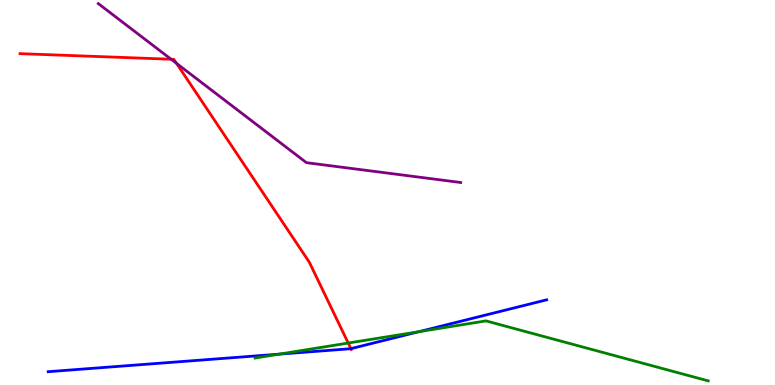[{'lines': ['blue', 'red'], 'intersections': [{'x': 4.53, 'y': 0.944}]}, {'lines': ['green', 'red'], 'intersections': [{'x': 4.49, 'y': 1.09}]}, {'lines': ['purple', 'red'], 'intersections': [{'x': 2.21, 'y': 8.46}, {'x': 2.28, 'y': 8.35}]}, {'lines': ['blue', 'green'], 'intersections': [{'x': 3.6, 'y': 0.802}, {'x': 5.41, 'y': 1.39}]}, {'lines': ['blue', 'purple'], 'intersections': []}, {'lines': ['green', 'purple'], 'intersections': []}]